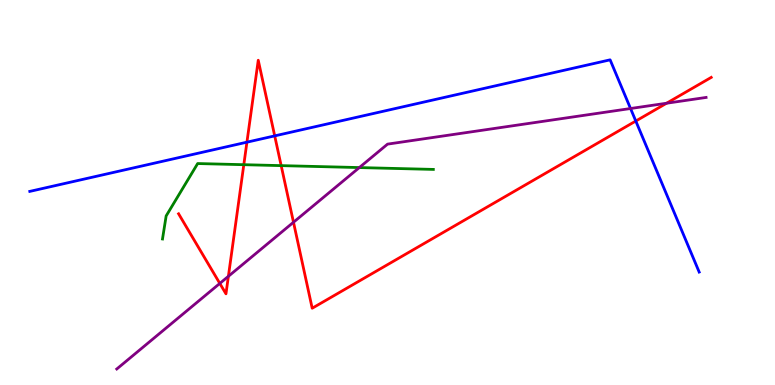[{'lines': ['blue', 'red'], 'intersections': [{'x': 3.19, 'y': 6.31}, {'x': 3.54, 'y': 6.47}, {'x': 8.2, 'y': 6.86}]}, {'lines': ['green', 'red'], 'intersections': [{'x': 3.15, 'y': 5.72}, {'x': 3.63, 'y': 5.7}]}, {'lines': ['purple', 'red'], 'intersections': [{'x': 2.84, 'y': 2.64}, {'x': 2.95, 'y': 2.82}, {'x': 3.79, 'y': 4.23}, {'x': 8.6, 'y': 7.32}]}, {'lines': ['blue', 'green'], 'intersections': []}, {'lines': ['blue', 'purple'], 'intersections': [{'x': 8.14, 'y': 7.18}]}, {'lines': ['green', 'purple'], 'intersections': [{'x': 4.64, 'y': 5.65}]}]